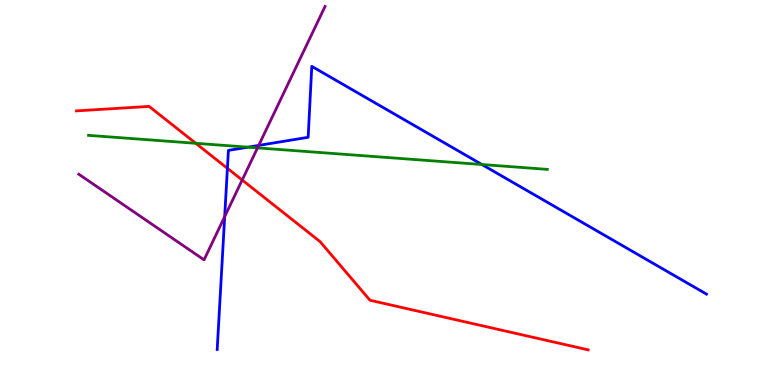[{'lines': ['blue', 'red'], 'intersections': [{'x': 2.93, 'y': 5.63}]}, {'lines': ['green', 'red'], 'intersections': [{'x': 2.53, 'y': 6.28}]}, {'lines': ['purple', 'red'], 'intersections': [{'x': 3.12, 'y': 5.32}]}, {'lines': ['blue', 'green'], 'intersections': [{'x': 3.2, 'y': 6.18}, {'x': 6.22, 'y': 5.73}]}, {'lines': ['blue', 'purple'], 'intersections': [{'x': 2.9, 'y': 4.37}, {'x': 3.34, 'y': 6.22}]}, {'lines': ['green', 'purple'], 'intersections': [{'x': 3.32, 'y': 6.16}]}]